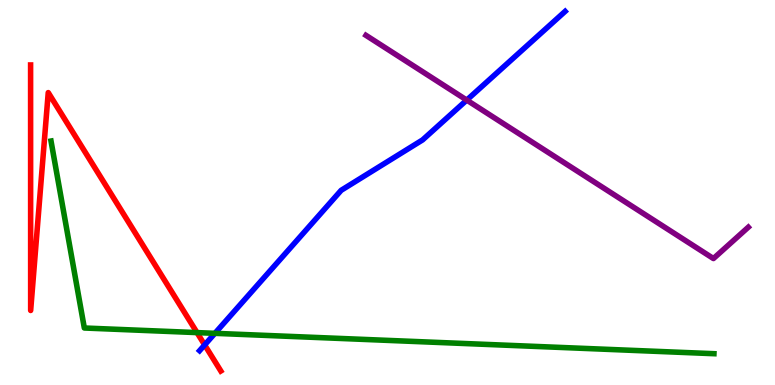[{'lines': ['blue', 'red'], 'intersections': [{'x': 2.64, 'y': 1.04}]}, {'lines': ['green', 'red'], 'intersections': [{'x': 2.54, 'y': 1.36}]}, {'lines': ['purple', 'red'], 'intersections': []}, {'lines': ['blue', 'green'], 'intersections': [{'x': 2.77, 'y': 1.34}]}, {'lines': ['blue', 'purple'], 'intersections': [{'x': 6.02, 'y': 7.4}]}, {'lines': ['green', 'purple'], 'intersections': []}]